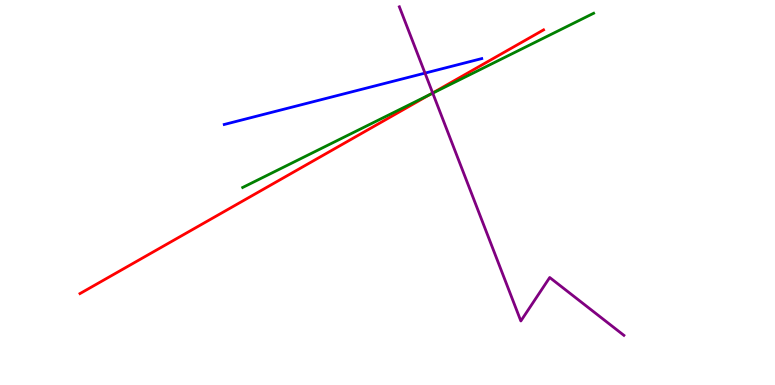[{'lines': ['blue', 'red'], 'intersections': []}, {'lines': ['green', 'red'], 'intersections': [{'x': 5.55, 'y': 7.54}]}, {'lines': ['purple', 'red'], 'intersections': [{'x': 5.58, 'y': 7.59}]}, {'lines': ['blue', 'green'], 'intersections': []}, {'lines': ['blue', 'purple'], 'intersections': [{'x': 5.48, 'y': 8.1}]}, {'lines': ['green', 'purple'], 'intersections': [{'x': 5.58, 'y': 7.58}]}]